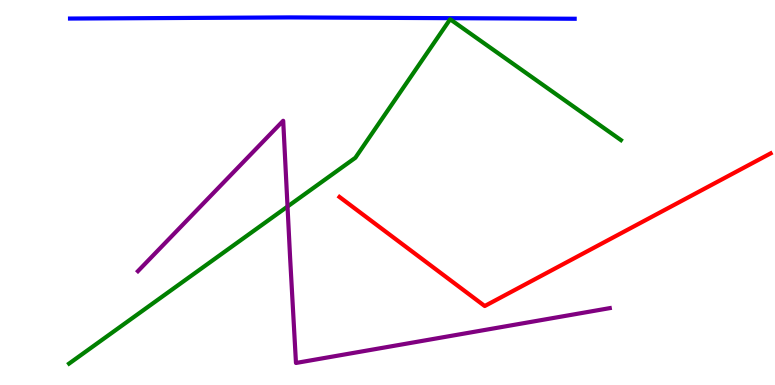[{'lines': ['blue', 'red'], 'intersections': []}, {'lines': ['green', 'red'], 'intersections': []}, {'lines': ['purple', 'red'], 'intersections': []}, {'lines': ['blue', 'green'], 'intersections': []}, {'lines': ['blue', 'purple'], 'intersections': []}, {'lines': ['green', 'purple'], 'intersections': [{'x': 3.71, 'y': 4.64}]}]